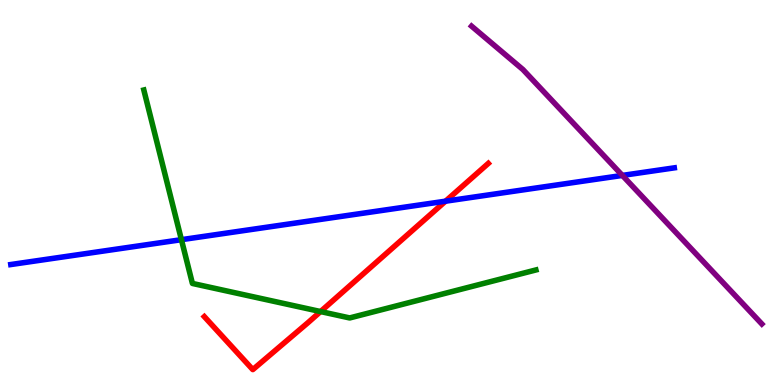[{'lines': ['blue', 'red'], 'intersections': [{'x': 5.75, 'y': 4.77}]}, {'lines': ['green', 'red'], 'intersections': [{'x': 4.14, 'y': 1.91}]}, {'lines': ['purple', 'red'], 'intersections': []}, {'lines': ['blue', 'green'], 'intersections': [{'x': 2.34, 'y': 3.77}]}, {'lines': ['blue', 'purple'], 'intersections': [{'x': 8.03, 'y': 5.44}]}, {'lines': ['green', 'purple'], 'intersections': []}]